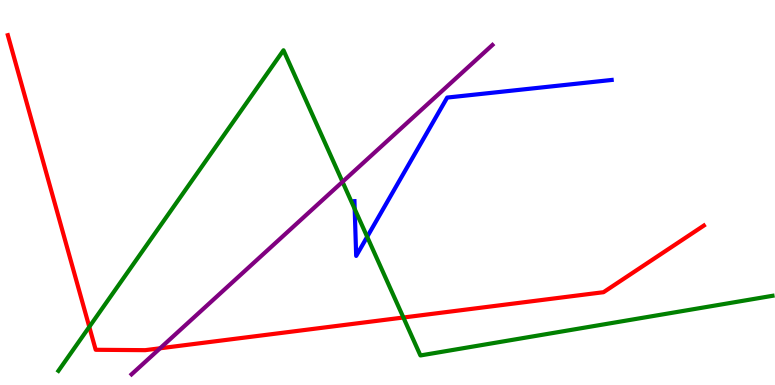[{'lines': ['blue', 'red'], 'intersections': []}, {'lines': ['green', 'red'], 'intersections': [{'x': 1.15, 'y': 1.51}, {'x': 5.21, 'y': 1.75}]}, {'lines': ['purple', 'red'], 'intersections': [{'x': 2.07, 'y': 0.954}]}, {'lines': ['blue', 'green'], 'intersections': [{'x': 4.58, 'y': 4.57}, {'x': 4.74, 'y': 3.85}]}, {'lines': ['blue', 'purple'], 'intersections': []}, {'lines': ['green', 'purple'], 'intersections': [{'x': 4.42, 'y': 5.28}]}]